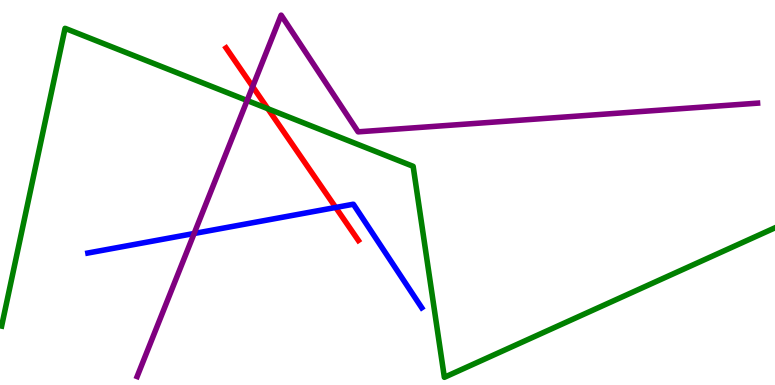[{'lines': ['blue', 'red'], 'intersections': [{'x': 4.33, 'y': 4.61}]}, {'lines': ['green', 'red'], 'intersections': [{'x': 3.46, 'y': 7.18}]}, {'lines': ['purple', 'red'], 'intersections': [{'x': 3.26, 'y': 7.75}]}, {'lines': ['blue', 'green'], 'intersections': []}, {'lines': ['blue', 'purple'], 'intersections': [{'x': 2.5, 'y': 3.94}]}, {'lines': ['green', 'purple'], 'intersections': [{'x': 3.19, 'y': 7.39}]}]